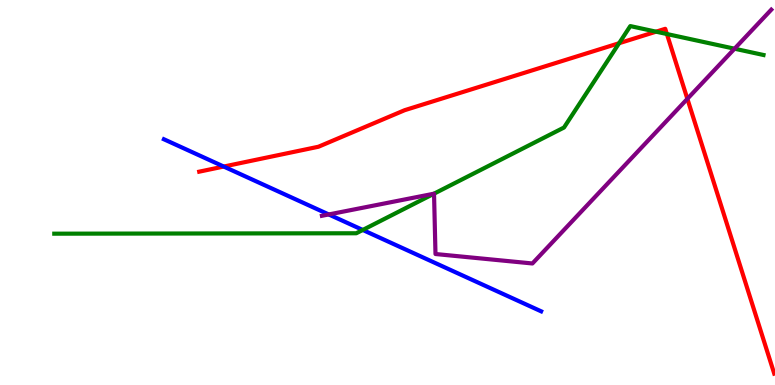[{'lines': ['blue', 'red'], 'intersections': [{'x': 2.89, 'y': 5.67}]}, {'lines': ['green', 'red'], 'intersections': [{'x': 7.99, 'y': 8.88}, {'x': 8.47, 'y': 9.18}, {'x': 8.61, 'y': 9.12}]}, {'lines': ['purple', 'red'], 'intersections': [{'x': 8.87, 'y': 7.43}]}, {'lines': ['blue', 'green'], 'intersections': [{'x': 4.68, 'y': 4.03}]}, {'lines': ['blue', 'purple'], 'intersections': [{'x': 4.24, 'y': 4.43}]}, {'lines': ['green', 'purple'], 'intersections': [{'x': 5.6, 'y': 4.97}, {'x': 9.48, 'y': 8.73}]}]